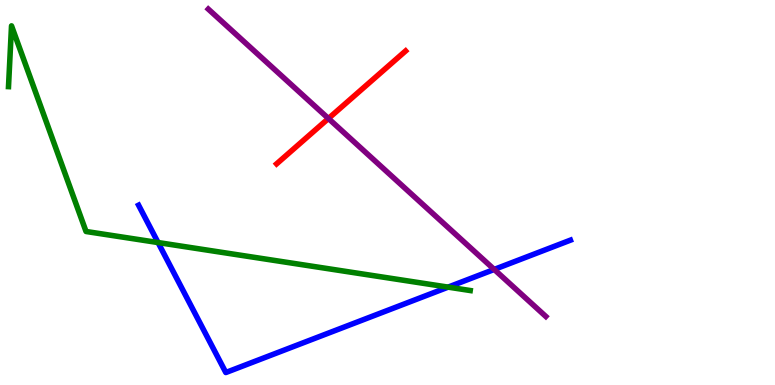[{'lines': ['blue', 'red'], 'intersections': []}, {'lines': ['green', 'red'], 'intersections': []}, {'lines': ['purple', 'red'], 'intersections': [{'x': 4.24, 'y': 6.92}]}, {'lines': ['blue', 'green'], 'intersections': [{'x': 2.04, 'y': 3.7}, {'x': 5.78, 'y': 2.54}]}, {'lines': ['blue', 'purple'], 'intersections': [{'x': 6.38, 'y': 3.0}]}, {'lines': ['green', 'purple'], 'intersections': []}]